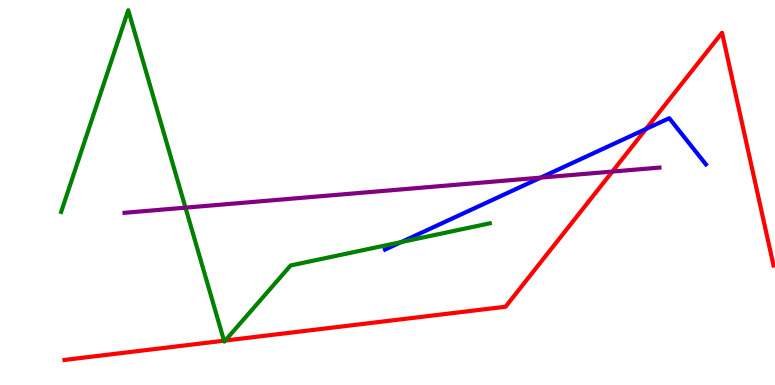[{'lines': ['blue', 'red'], 'intersections': [{'x': 8.34, 'y': 6.65}]}, {'lines': ['green', 'red'], 'intersections': [{'x': 2.89, 'y': 1.15}, {'x': 2.91, 'y': 1.15}]}, {'lines': ['purple', 'red'], 'intersections': [{'x': 7.9, 'y': 5.54}]}, {'lines': ['blue', 'green'], 'intersections': [{'x': 5.18, 'y': 3.71}]}, {'lines': ['blue', 'purple'], 'intersections': [{'x': 6.98, 'y': 5.39}]}, {'lines': ['green', 'purple'], 'intersections': [{'x': 2.39, 'y': 4.61}]}]